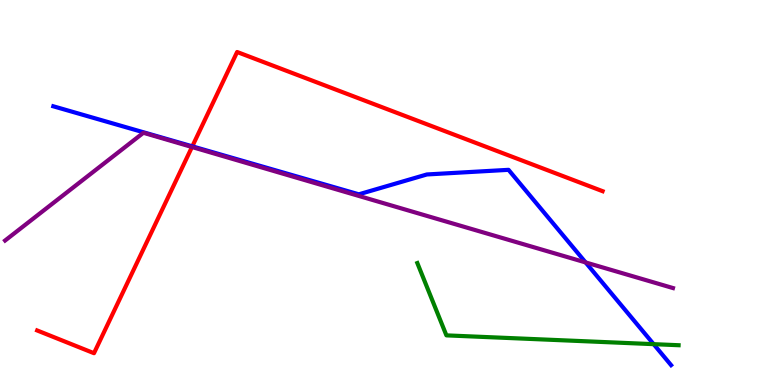[{'lines': ['blue', 'red'], 'intersections': [{'x': 2.48, 'y': 6.2}]}, {'lines': ['green', 'red'], 'intersections': []}, {'lines': ['purple', 'red'], 'intersections': [{'x': 2.48, 'y': 6.18}]}, {'lines': ['blue', 'green'], 'intersections': [{'x': 8.43, 'y': 1.06}]}, {'lines': ['blue', 'purple'], 'intersections': [{'x': 7.56, 'y': 3.18}]}, {'lines': ['green', 'purple'], 'intersections': []}]